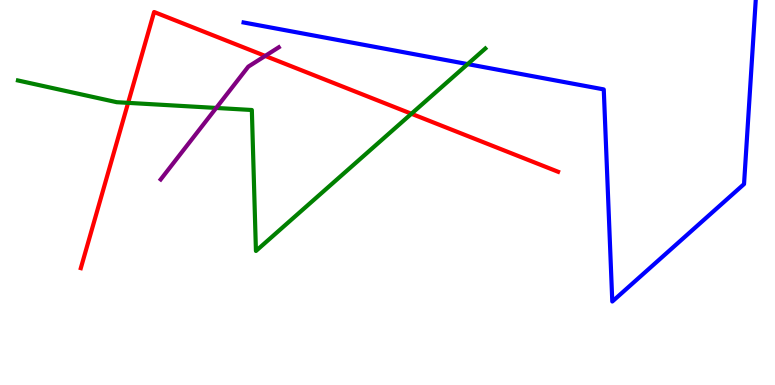[{'lines': ['blue', 'red'], 'intersections': []}, {'lines': ['green', 'red'], 'intersections': [{'x': 1.65, 'y': 7.33}, {'x': 5.31, 'y': 7.05}]}, {'lines': ['purple', 'red'], 'intersections': [{'x': 3.42, 'y': 8.55}]}, {'lines': ['blue', 'green'], 'intersections': [{'x': 6.03, 'y': 8.33}]}, {'lines': ['blue', 'purple'], 'intersections': []}, {'lines': ['green', 'purple'], 'intersections': [{'x': 2.79, 'y': 7.2}]}]